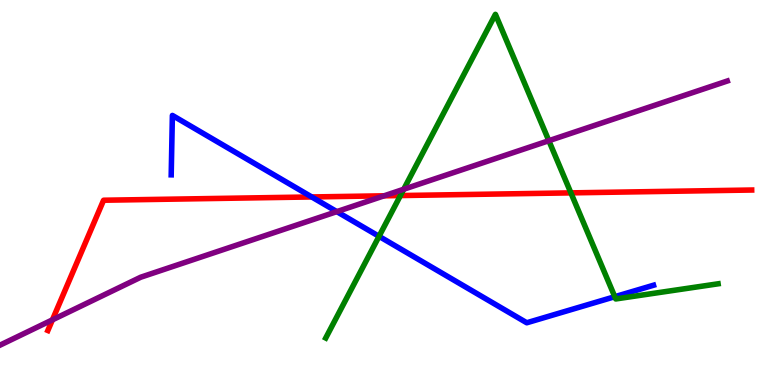[{'lines': ['blue', 'red'], 'intersections': [{'x': 4.02, 'y': 4.88}]}, {'lines': ['green', 'red'], 'intersections': [{'x': 5.17, 'y': 4.92}, {'x': 7.37, 'y': 4.99}]}, {'lines': ['purple', 'red'], 'intersections': [{'x': 0.676, 'y': 1.69}, {'x': 4.96, 'y': 4.91}]}, {'lines': ['blue', 'green'], 'intersections': [{'x': 4.89, 'y': 3.86}, {'x': 7.93, 'y': 2.29}]}, {'lines': ['blue', 'purple'], 'intersections': [{'x': 4.35, 'y': 4.5}]}, {'lines': ['green', 'purple'], 'intersections': [{'x': 5.21, 'y': 5.08}, {'x': 7.08, 'y': 6.35}]}]